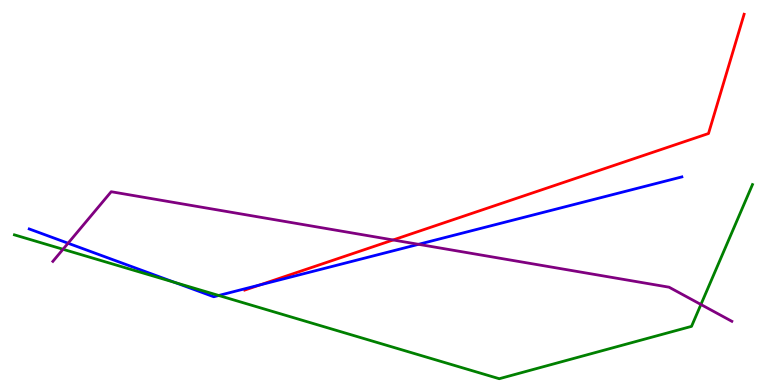[{'lines': ['blue', 'red'], 'intersections': [{'x': 3.35, 'y': 2.6}]}, {'lines': ['green', 'red'], 'intersections': []}, {'lines': ['purple', 'red'], 'intersections': [{'x': 5.07, 'y': 3.77}]}, {'lines': ['blue', 'green'], 'intersections': [{'x': 2.26, 'y': 2.66}, {'x': 2.82, 'y': 2.33}]}, {'lines': ['blue', 'purple'], 'intersections': [{'x': 0.878, 'y': 3.68}, {'x': 5.4, 'y': 3.65}]}, {'lines': ['green', 'purple'], 'intersections': [{'x': 0.813, 'y': 3.53}, {'x': 9.04, 'y': 2.09}]}]